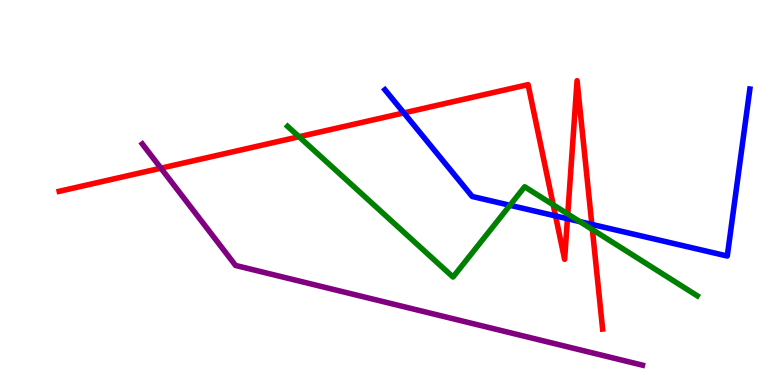[{'lines': ['blue', 'red'], 'intersections': [{'x': 5.21, 'y': 7.07}, {'x': 7.17, 'y': 4.39}, {'x': 7.32, 'y': 4.32}, {'x': 7.64, 'y': 4.17}]}, {'lines': ['green', 'red'], 'intersections': [{'x': 3.86, 'y': 6.45}, {'x': 7.14, 'y': 4.68}, {'x': 7.33, 'y': 4.44}, {'x': 7.64, 'y': 4.04}]}, {'lines': ['purple', 'red'], 'intersections': [{'x': 2.08, 'y': 5.63}]}, {'lines': ['blue', 'green'], 'intersections': [{'x': 6.58, 'y': 4.67}, {'x': 7.48, 'y': 4.24}]}, {'lines': ['blue', 'purple'], 'intersections': []}, {'lines': ['green', 'purple'], 'intersections': []}]